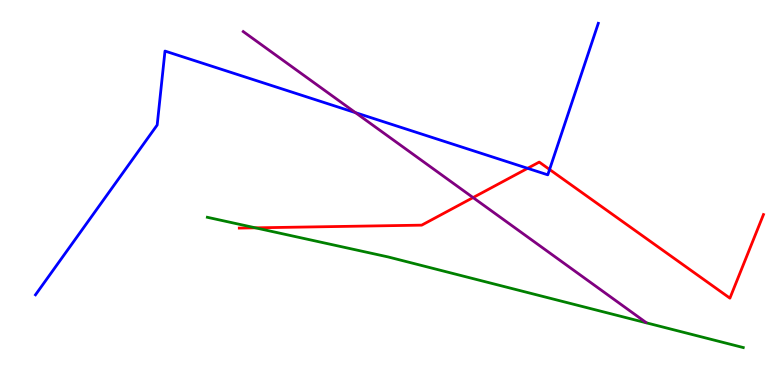[{'lines': ['blue', 'red'], 'intersections': [{'x': 6.81, 'y': 5.63}, {'x': 7.09, 'y': 5.6}]}, {'lines': ['green', 'red'], 'intersections': [{'x': 3.3, 'y': 4.08}]}, {'lines': ['purple', 'red'], 'intersections': [{'x': 6.1, 'y': 4.87}]}, {'lines': ['blue', 'green'], 'intersections': []}, {'lines': ['blue', 'purple'], 'intersections': [{'x': 4.59, 'y': 7.07}]}, {'lines': ['green', 'purple'], 'intersections': []}]